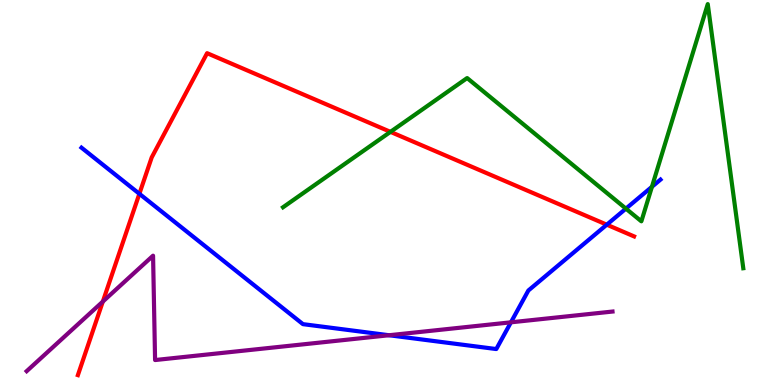[{'lines': ['blue', 'red'], 'intersections': [{'x': 1.8, 'y': 4.97}, {'x': 7.83, 'y': 4.16}]}, {'lines': ['green', 'red'], 'intersections': [{'x': 5.04, 'y': 6.57}]}, {'lines': ['purple', 'red'], 'intersections': [{'x': 1.33, 'y': 2.17}]}, {'lines': ['blue', 'green'], 'intersections': [{'x': 8.08, 'y': 4.58}, {'x': 8.41, 'y': 5.15}]}, {'lines': ['blue', 'purple'], 'intersections': [{'x': 5.02, 'y': 1.29}, {'x': 6.59, 'y': 1.63}]}, {'lines': ['green', 'purple'], 'intersections': []}]